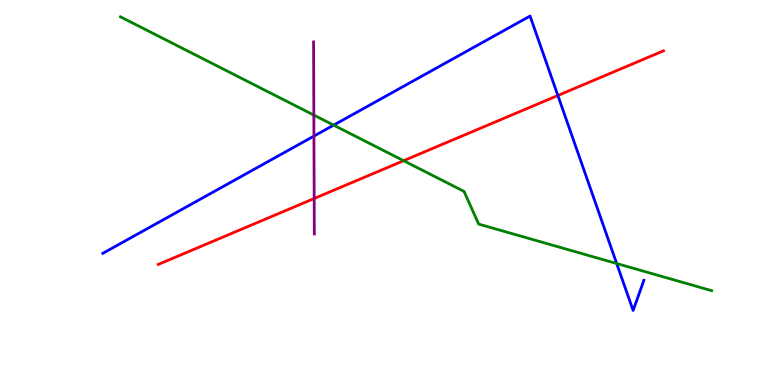[{'lines': ['blue', 'red'], 'intersections': [{'x': 7.2, 'y': 7.52}]}, {'lines': ['green', 'red'], 'intersections': [{'x': 5.21, 'y': 5.83}]}, {'lines': ['purple', 'red'], 'intersections': [{'x': 4.05, 'y': 4.84}]}, {'lines': ['blue', 'green'], 'intersections': [{'x': 4.3, 'y': 6.75}, {'x': 7.96, 'y': 3.16}]}, {'lines': ['blue', 'purple'], 'intersections': [{'x': 4.05, 'y': 6.47}]}, {'lines': ['green', 'purple'], 'intersections': [{'x': 4.05, 'y': 7.01}]}]